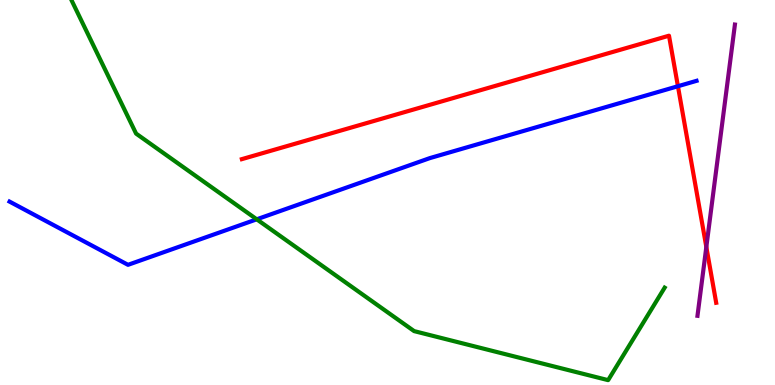[{'lines': ['blue', 'red'], 'intersections': [{'x': 8.75, 'y': 7.76}]}, {'lines': ['green', 'red'], 'intersections': []}, {'lines': ['purple', 'red'], 'intersections': [{'x': 9.11, 'y': 3.59}]}, {'lines': ['blue', 'green'], 'intersections': [{'x': 3.31, 'y': 4.3}]}, {'lines': ['blue', 'purple'], 'intersections': []}, {'lines': ['green', 'purple'], 'intersections': []}]